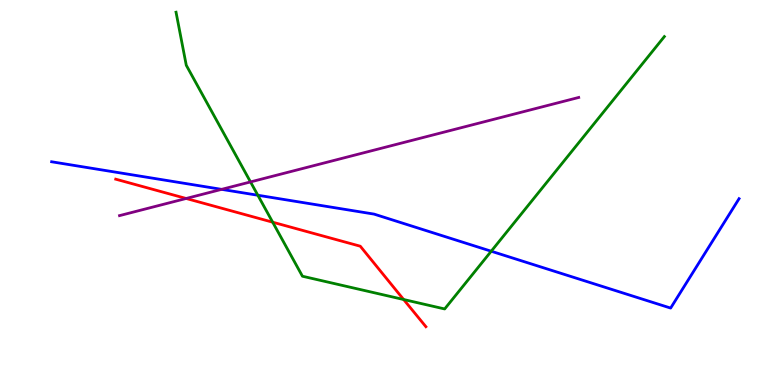[{'lines': ['blue', 'red'], 'intersections': []}, {'lines': ['green', 'red'], 'intersections': [{'x': 3.52, 'y': 4.23}, {'x': 5.21, 'y': 2.22}]}, {'lines': ['purple', 'red'], 'intersections': [{'x': 2.4, 'y': 4.84}]}, {'lines': ['blue', 'green'], 'intersections': [{'x': 3.33, 'y': 4.93}, {'x': 6.34, 'y': 3.47}]}, {'lines': ['blue', 'purple'], 'intersections': [{'x': 2.86, 'y': 5.08}]}, {'lines': ['green', 'purple'], 'intersections': [{'x': 3.23, 'y': 5.27}]}]